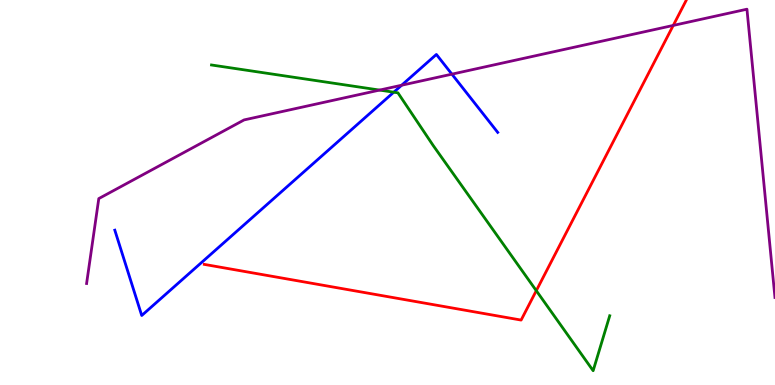[{'lines': ['blue', 'red'], 'intersections': []}, {'lines': ['green', 'red'], 'intersections': [{'x': 6.92, 'y': 2.45}]}, {'lines': ['purple', 'red'], 'intersections': [{'x': 8.69, 'y': 9.34}]}, {'lines': ['blue', 'green'], 'intersections': [{'x': 5.08, 'y': 7.61}]}, {'lines': ['blue', 'purple'], 'intersections': [{'x': 5.18, 'y': 7.79}, {'x': 5.83, 'y': 8.07}]}, {'lines': ['green', 'purple'], 'intersections': [{'x': 4.9, 'y': 7.66}]}]